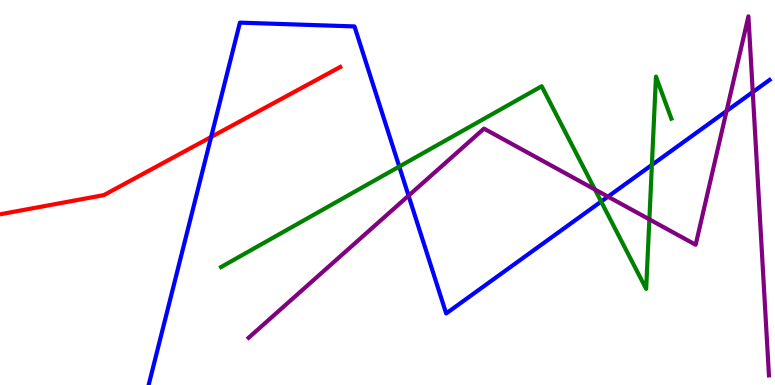[{'lines': ['blue', 'red'], 'intersections': [{'x': 2.72, 'y': 6.44}]}, {'lines': ['green', 'red'], 'intersections': []}, {'lines': ['purple', 'red'], 'intersections': []}, {'lines': ['blue', 'green'], 'intersections': [{'x': 5.15, 'y': 5.67}, {'x': 7.76, 'y': 4.76}, {'x': 8.41, 'y': 5.72}]}, {'lines': ['blue', 'purple'], 'intersections': [{'x': 5.27, 'y': 4.92}, {'x': 7.84, 'y': 4.89}, {'x': 9.37, 'y': 7.12}, {'x': 9.71, 'y': 7.61}]}, {'lines': ['green', 'purple'], 'intersections': [{'x': 7.68, 'y': 5.08}, {'x': 8.38, 'y': 4.3}]}]